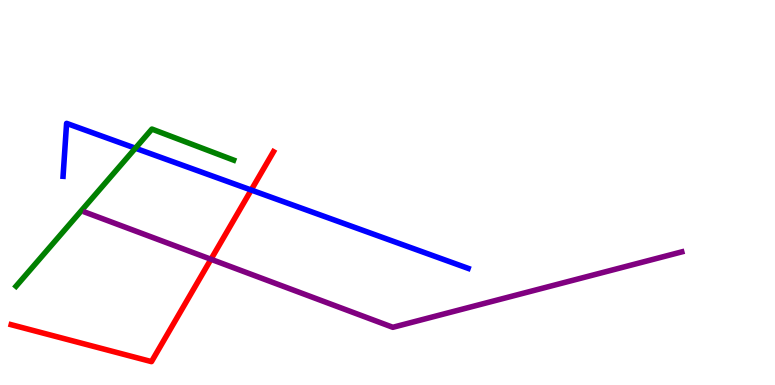[{'lines': ['blue', 'red'], 'intersections': [{'x': 3.24, 'y': 5.06}]}, {'lines': ['green', 'red'], 'intersections': []}, {'lines': ['purple', 'red'], 'intersections': [{'x': 2.72, 'y': 3.27}]}, {'lines': ['blue', 'green'], 'intersections': [{'x': 1.75, 'y': 6.15}]}, {'lines': ['blue', 'purple'], 'intersections': []}, {'lines': ['green', 'purple'], 'intersections': []}]